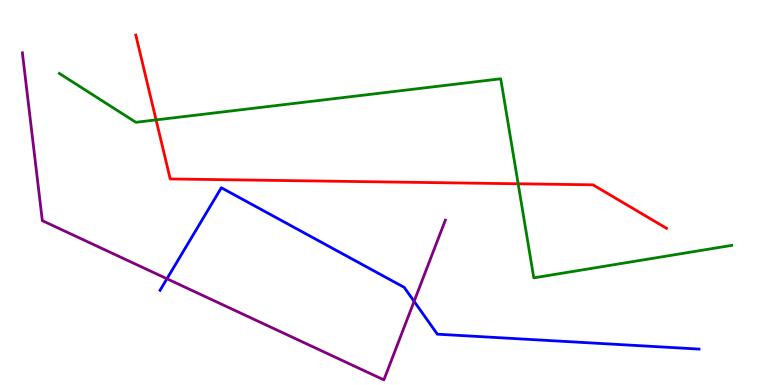[{'lines': ['blue', 'red'], 'intersections': []}, {'lines': ['green', 'red'], 'intersections': [{'x': 2.01, 'y': 6.89}, {'x': 6.69, 'y': 5.23}]}, {'lines': ['purple', 'red'], 'intersections': []}, {'lines': ['blue', 'green'], 'intersections': []}, {'lines': ['blue', 'purple'], 'intersections': [{'x': 2.15, 'y': 2.76}, {'x': 5.34, 'y': 2.17}]}, {'lines': ['green', 'purple'], 'intersections': []}]